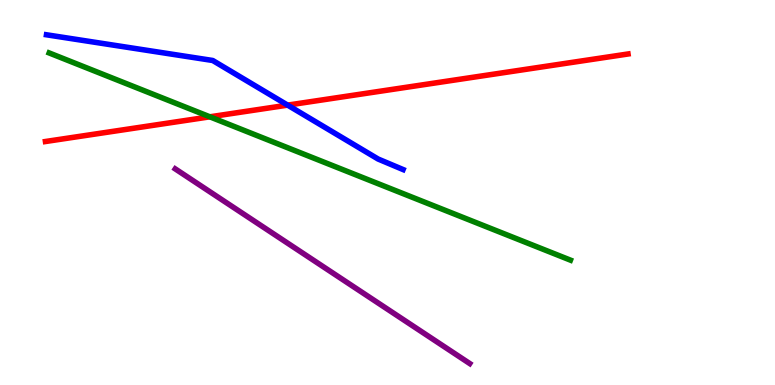[{'lines': ['blue', 'red'], 'intersections': [{'x': 3.71, 'y': 7.27}]}, {'lines': ['green', 'red'], 'intersections': [{'x': 2.71, 'y': 6.97}]}, {'lines': ['purple', 'red'], 'intersections': []}, {'lines': ['blue', 'green'], 'intersections': []}, {'lines': ['blue', 'purple'], 'intersections': []}, {'lines': ['green', 'purple'], 'intersections': []}]